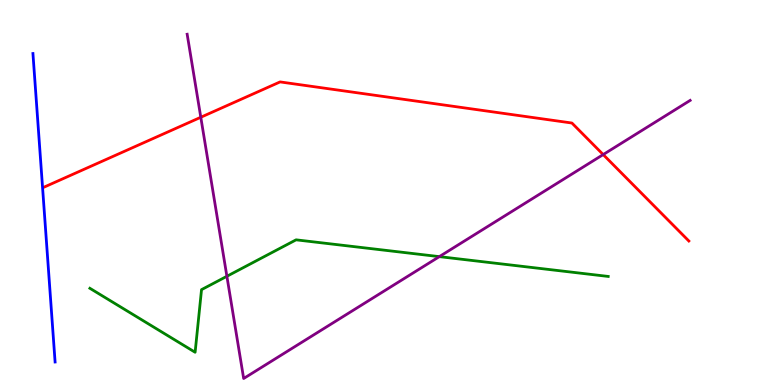[{'lines': ['blue', 'red'], 'intersections': []}, {'lines': ['green', 'red'], 'intersections': []}, {'lines': ['purple', 'red'], 'intersections': [{'x': 2.59, 'y': 6.95}, {'x': 7.78, 'y': 5.99}]}, {'lines': ['blue', 'green'], 'intersections': []}, {'lines': ['blue', 'purple'], 'intersections': []}, {'lines': ['green', 'purple'], 'intersections': [{'x': 2.93, 'y': 2.82}, {'x': 5.67, 'y': 3.33}]}]